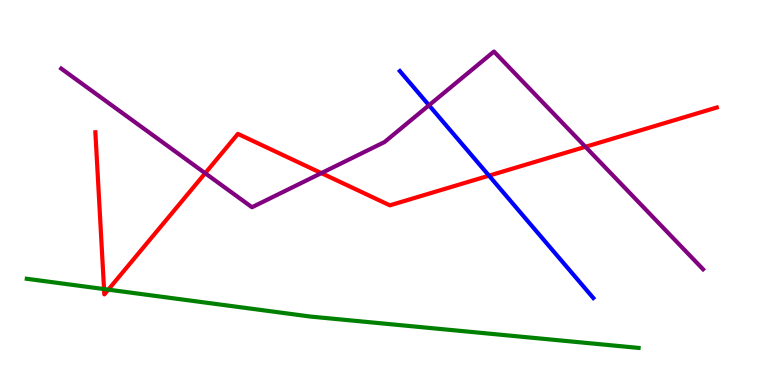[{'lines': ['blue', 'red'], 'intersections': [{'x': 6.31, 'y': 5.44}]}, {'lines': ['green', 'red'], 'intersections': [{'x': 1.34, 'y': 2.49}, {'x': 1.4, 'y': 2.48}]}, {'lines': ['purple', 'red'], 'intersections': [{'x': 2.65, 'y': 5.5}, {'x': 4.15, 'y': 5.5}, {'x': 7.55, 'y': 6.19}]}, {'lines': ['blue', 'green'], 'intersections': []}, {'lines': ['blue', 'purple'], 'intersections': [{'x': 5.54, 'y': 7.27}]}, {'lines': ['green', 'purple'], 'intersections': []}]